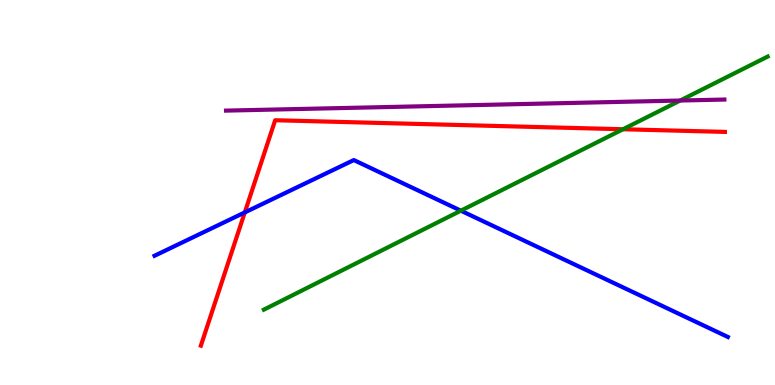[{'lines': ['blue', 'red'], 'intersections': [{'x': 3.16, 'y': 4.48}]}, {'lines': ['green', 'red'], 'intersections': [{'x': 8.04, 'y': 6.64}]}, {'lines': ['purple', 'red'], 'intersections': []}, {'lines': ['blue', 'green'], 'intersections': [{'x': 5.95, 'y': 4.53}]}, {'lines': ['blue', 'purple'], 'intersections': []}, {'lines': ['green', 'purple'], 'intersections': [{'x': 8.78, 'y': 7.39}]}]